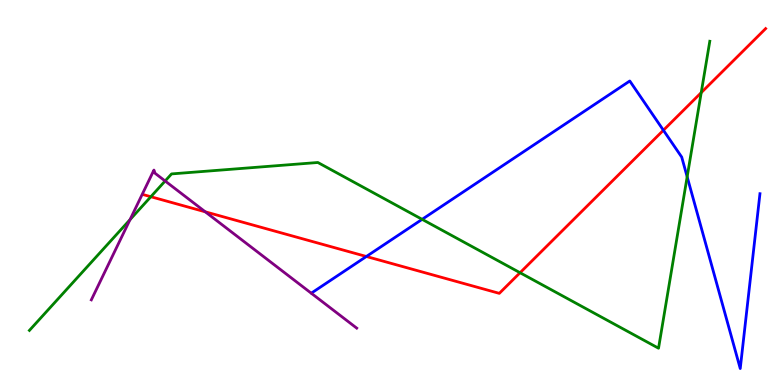[{'lines': ['blue', 'red'], 'intersections': [{'x': 4.73, 'y': 3.34}, {'x': 8.56, 'y': 6.62}]}, {'lines': ['green', 'red'], 'intersections': [{'x': 1.95, 'y': 4.89}, {'x': 6.71, 'y': 2.92}, {'x': 9.05, 'y': 7.59}]}, {'lines': ['purple', 'red'], 'intersections': [{'x': 2.65, 'y': 4.5}]}, {'lines': ['blue', 'green'], 'intersections': [{'x': 5.45, 'y': 4.3}, {'x': 8.87, 'y': 5.41}]}, {'lines': ['blue', 'purple'], 'intersections': []}, {'lines': ['green', 'purple'], 'intersections': [{'x': 1.68, 'y': 4.29}, {'x': 2.13, 'y': 5.3}]}]